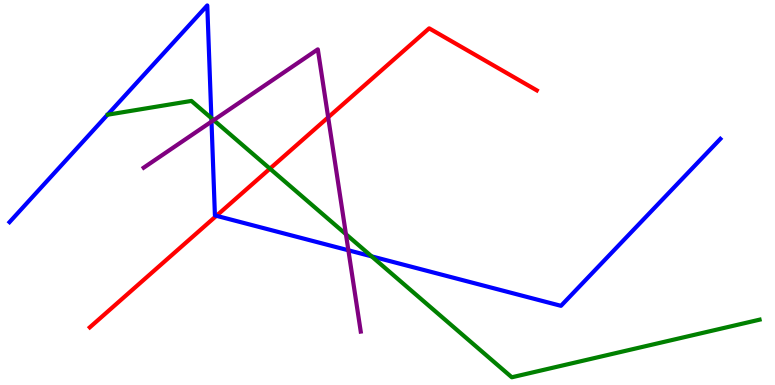[{'lines': ['blue', 'red'], 'intersections': [{'x': 2.79, 'y': 4.39}]}, {'lines': ['green', 'red'], 'intersections': [{'x': 3.48, 'y': 5.62}]}, {'lines': ['purple', 'red'], 'intersections': [{'x': 4.23, 'y': 6.95}]}, {'lines': ['blue', 'green'], 'intersections': [{'x': 2.73, 'y': 6.93}, {'x': 4.79, 'y': 3.34}]}, {'lines': ['blue', 'purple'], 'intersections': [{'x': 2.73, 'y': 6.84}, {'x': 4.5, 'y': 3.5}]}, {'lines': ['green', 'purple'], 'intersections': [{'x': 2.76, 'y': 6.88}, {'x': 4.46, 'y': 3.92}]}]